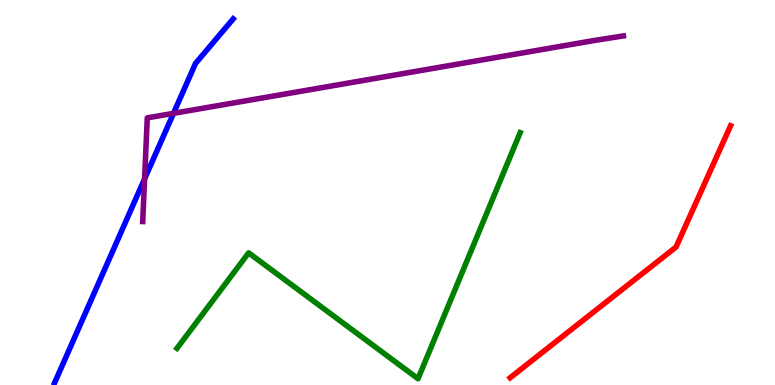[{'lines': ['blue', 'red'], 'intersections': []}, {'lines': ['green', 'red'], 'intersections': []}, {'lines': ['purple', 'red'], 'intersections': []}, {'lines': ['blue', 'green'], 'intersections': []}, {'lines': ['blue', 'purple'], 'intersections': [{'x': 1.87, 'y': 5.35}, {'x': 2.24, 'y': 7.06}]}, {'lines': ['green', 'purple'], 'intersections': []}]